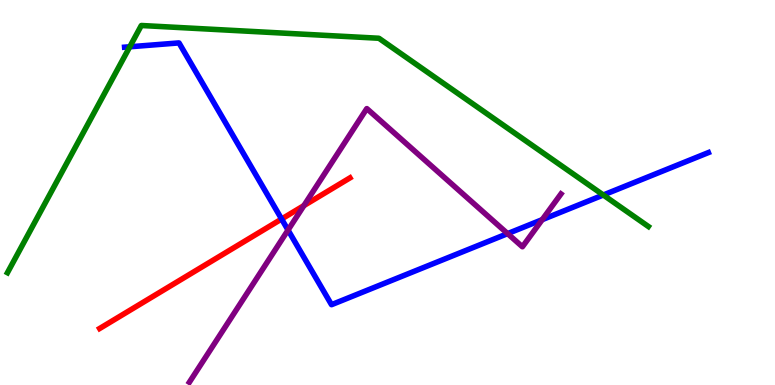[{'lines': ['blue', 'red'], 'intersections': [{'x': 3.63, 'y': 4.31}]}, {'lines': ['green', 'red'], 'intersections': []}, {'lines': ['purple', 'red'], 'intersections': [{'x': 3.92, 'y': 4.66}]}, {'lines': ['blue', 'green'], 'intersections': [{'x': 1.67, 'y': 8.78}, {'x': 7.78, 'y': 4.93}]}, {'lines': ['blue', 'purple'], 'intersections': [{'x': 3.72, 'y': 4.02}, {'x': 6.55, 'y': 3.93}, {'x': 7.0, 'y': 4.29}]}, {'lines': ['green', 'purple'], 'intersections': []}]